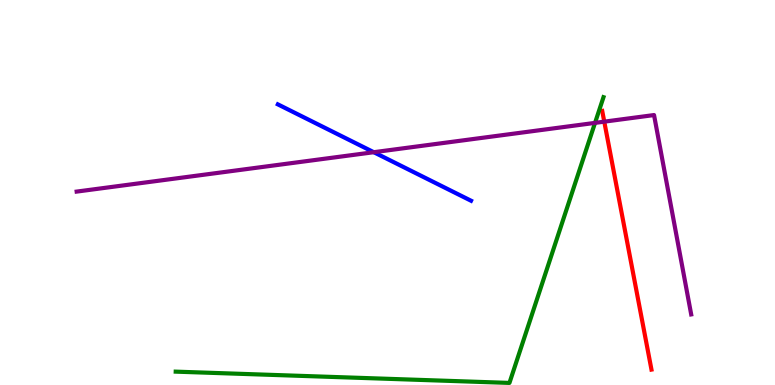[{'lines': ['blue', 'red'], 'intersections': []}, {'lines': ['green', 'red'], 'intersections': []}, {'lines': ['purple', 'red'], 'intersections': [{'x': 7.8, 'y': 6.84}]}, {'lines': ['blue', 'green'], 'intersections': []}, {'lines': ['blue', 'purple'], 'intersections': [{'x': 4.82, 'y': 6.05}]}, {'lines': ['green', 'purple'], 'intersections': [{'x': 7.68, 'y': 6.81}]}]